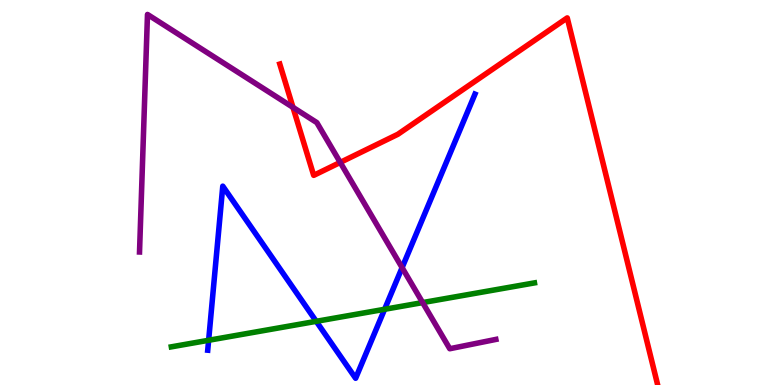[{'lines': ['blue', 'red'], 'intersections': []}, {'lines': ['green', 'red'], 'intersections': []}, {'lines': ['purple', 'red'], 'intersections': [{'x': 3.78, 'y': 7.21}, {'x': 4.39, 'y': 5.78}]}, {'lines': ['blue', 'green'], 'intersections': [{'x': 2.69, 'y': 1.16}, {'x': 4.08, 'y': 1.65}, {'x': 4.96, 'y': 1.97}]}, {'lines': ['blue', 'purple'], 'intersections': [{'x': 5.19, 'y': 3.05}]}, {'lines': ['green', 'purple'], 'intersections': [{'x': 5.45, 'y': 2.14}]}]